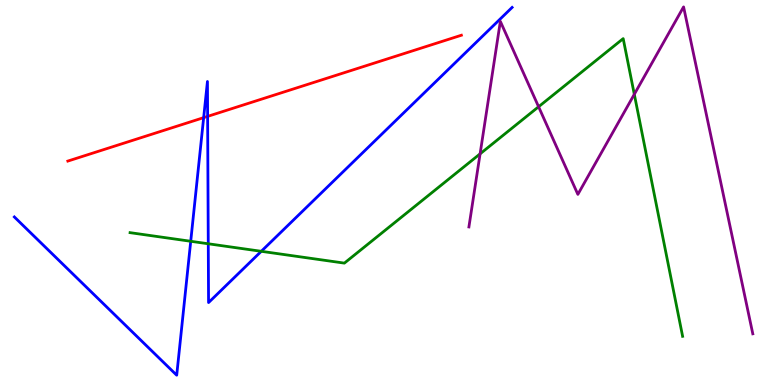[{'lines': ['blue', 'red'], 'intersections': [{'x': 2.63, 'y': 6.94}, {'x': 2.68, 'y': 6.98}]}, {'lines': ['green', 'red'], 'intersections': []}, {'lines': ['purple', 'red'], 'intersections': []}, {'lines': ['blue', 'green'], 'intersections': [{'x': 2.46, 'y': 3.73}, {'x': 2.69, 'y': 3.67}, {'x': 3.37, 'y': 3.47}]}, {'lines': ['blue', 'purple'], 'intersections': []}, {'lines': ['green', 'purple'], 'intersections': [{'x': 6.19, 'y': 6.0}, {'x': 6.95, 'y': 7.23}, {'x': 8.18, 'y': 7.55}]}]